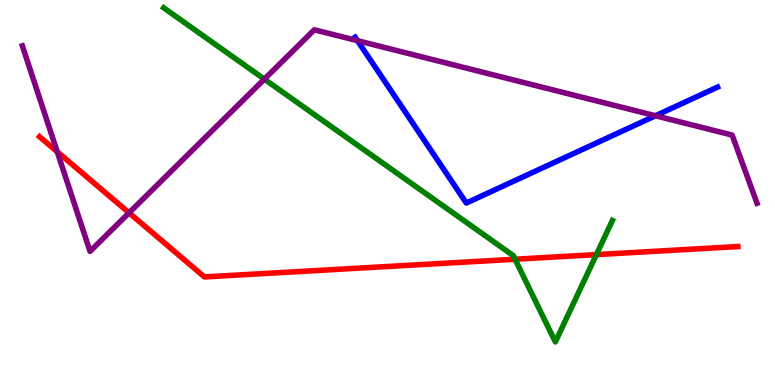[{'lines': ['blue', 'red'], 'intersections': []}, {'lines': ['green', 'red'], 'intersections': [{'x': 6.65, 'y': 3.27}, {'x': 7.7, 'y': 3.39}]}, {'lines': ['purple', 'red'], 'intersections': [{'x': 0.738, 'y': 6.06}, {'x': 1.67, 'y': 4.47}]}, {'lines': ['blue', 'green'], 'intersections': []}, {'lines': ['blue', 'purple'], 'intersections': [{'x': 4.61, 'y': 8.94}, {'x': 8.46, 'y': 6.99}]}, {'lines': ['green', 'purple'], 'intersections': [{'x': 3.41, 'y': 7.94}]}]